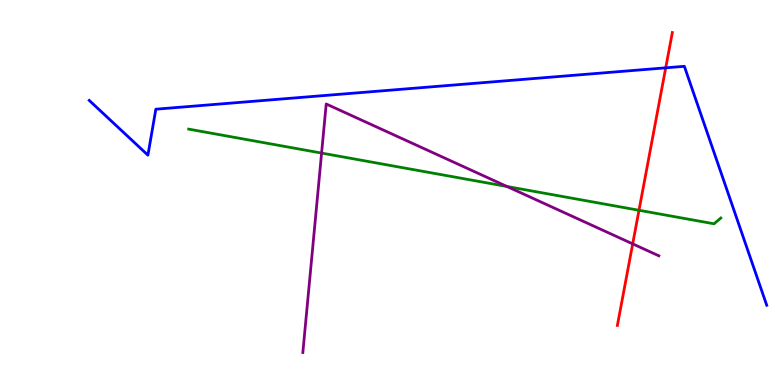[{'lines': ['blue', 'red'], 'intersections': [{'x': 8.59, 'y': 8.24}]}, {'lines': ['green', 'red'], 'intersections': [{'x': 8.25, 'y': 4.54}]}, {'lines': ['purple', 'red'], 'intersections': [{'x': 8.16, 'y': 3.67}]}, {'lines': ['blue', 'green'], 'intersections': []}, {'lines': ['blue', 'purple'], 'intersections': []}, {'lines': ['green', 'purple'], 'intersections': [{'x': 4.15, 'y': 6.02}, {'x': 6.54, 'y': 5.16}]}]